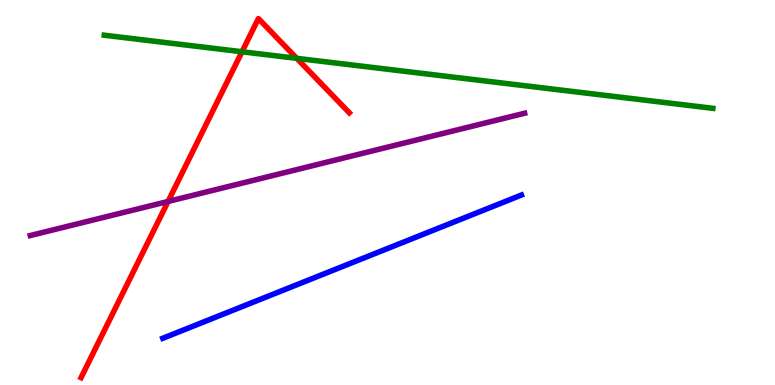[{'lines': ['blue', 'red'], 'intersections': []}, {'lines': ['green', 'red'], 'intersections': [{'x': 3.12, 'y': 8.66}, {'x': 3.83, 'y': 8.48}]}, {'lines': ['purple', 'red'], 'intersections': [{'x': 2.17, 'y': 4.77}]}, {'lines': ['blue', 'green'], 'intersections': []}, {'lines': ['blue', 'purple'], 'intersections': []}, {'lines': ['green', 'purple'], 'intersections': []}]